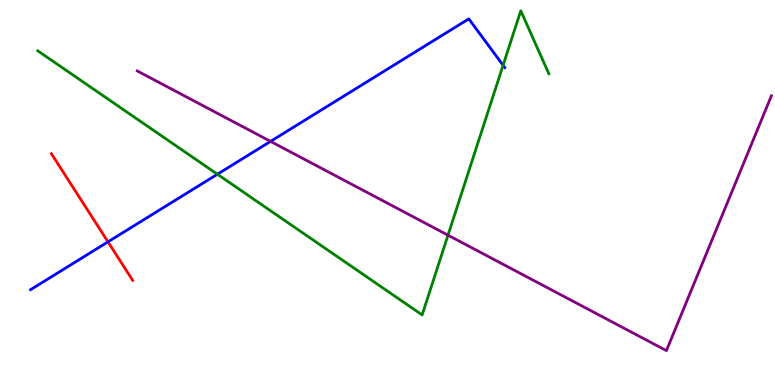[{'lines': ['blue', 'red'], 'intersections': [{'x': 1.39, 'y': 3.72}]}, {'lines': ['green', 'red'], 'intersections': []}, {'lines': ['purple', 'red'], 'intersections': []}, {'lines': ['blue', 'green'], 'intersections': [{'x': 2.81, 'y': 5.47}, {'x': 6.49, 'y': 8.3}]}, {'lines': ['blue', 'purple'], 'intersections': [{'x': 3.49, 'y': 6.33}]}, {'lines': ['green', 'purple'], 'intersections': [{'x': 5.78, 'y': 3.89}]}]